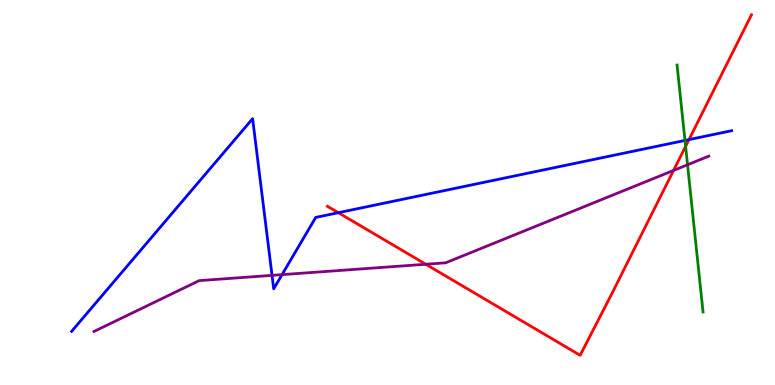[{'lines': ['blue', 'red'], 'intersections': [{'x': 4.37, 'y': 4.48}, {'x': 8.89, 'y': 6.37}]}, {'lines': ['green', 'red'], 'intersections': [{'x': 8.85, 'y': 6.2}]}, {'lines': ['purple', 'red'], 'intersections': [{'x': 5.49, 'y': 3.14}, {'x': 8.69, 'y': 5.57}]}, {'lines': ['blue', 'green'], 'intersections': [{'x': 8.84, 'y': 6.35}]}, {'lines': ['blue', 'purple'], 'intersections': [{'x': 3.51, 'y': 2.85}, {'x': 3.64, 'y': 2.87}]}, {'lines': ['green', 'purple'], 'intersections': [{'x': 8.87, 'y': 5.72}]}]